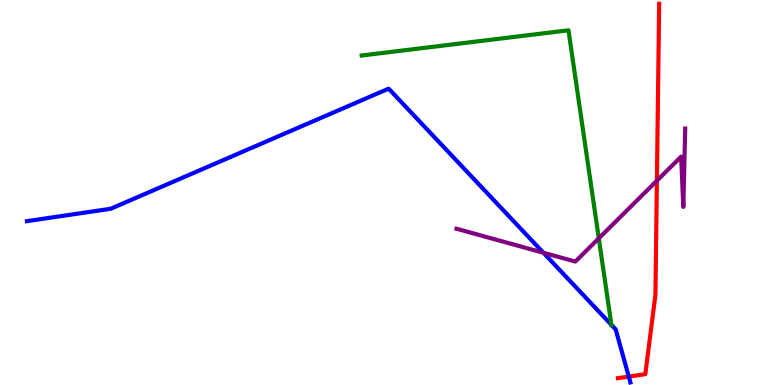[{'lines': ['blue', 'red'], 'intersections': [{'x': 8.11, 'y': 0.219}]}, {'lines': ['green', 'red'], 'intersections': []}, {'lines': ['purple', 'red'], 'intersections': [{'x': 8.48, 'y': 5.31}]}, {'lines': ['blue', 'green'], 'intersections': [{'x': 7.89, 'y': 1.56}]}, {'lines': ['blue', 'purple'], 'intersections': [{'x': 7.01, 'y': 3.43}]}, {'lines': ['green', 'purple'], 'intersections': [{'x': 7.73, 'y': 3.81}]}]